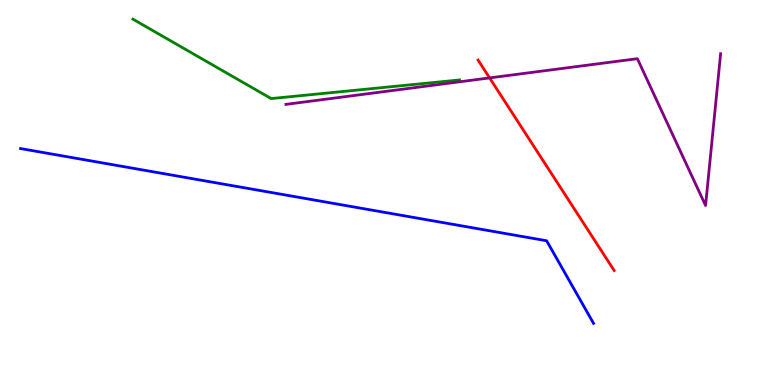[{'lines': ['blue', 'red'], 'intersections': []}, {'lines': ['green', 'red'], 'intersections': []}, {'lines': ['purple', 'red'], 'intersections': [{'x': 6.32, 'y': 7.98}]}, {'lines': ['blue', 'green'], 'intersections': []}, {'lines': ['blue', 'purple'], 'intersections': []}, {'lines': ['green', 'purple'], 'intersections': []}]